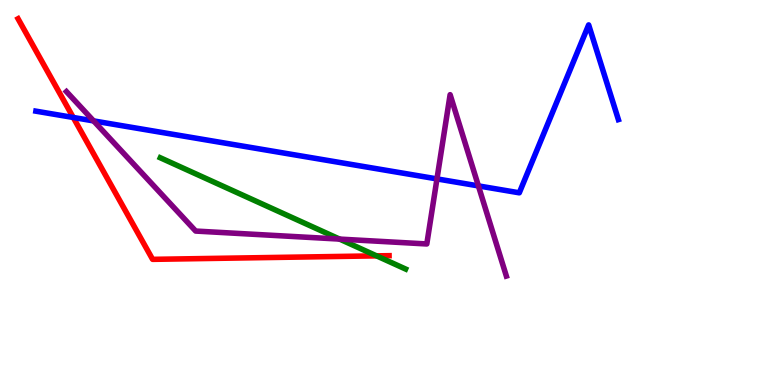[{'lines': ['blue', 'red'], 'intersections': [{'x': 0.945, 'y': 6.95}]}, {'lines': ['green', 'red'], 'intersections': [{'x': 4.86, 'y': 3.35}]}, {'lines': ['purple', 'red'], 'intersections': []}, {'lines': ['blue', 'green'], 'intersections': []}, {'lines': ['blue', 'purple'], 'intersections': [{'x': 1.21, 'y': 6.86}, {'x': 5.64, 'y': 5.35}, {'x': 6.17, 'y': 5.17}]}, {'lines': ['green', 'purple'], 'intersections': [{'x': 4.38, 'y': 3.79}]}]